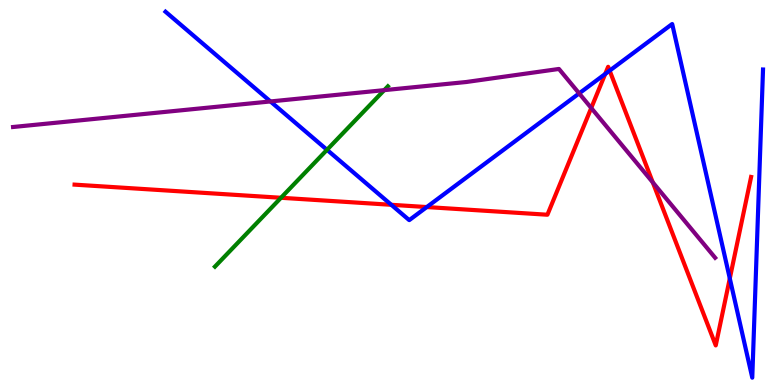[{'lines': ['blue', 'red'], 'intersections': [{'x': 5.05, 'y': 4.68}, {'x': 5.51, 'y': 4.62}, {'x': 7.81, 'y': 8.08}, {'x': 7.87, 'y': 8.16}, {'x': 9.42, 'y': 2.77}]}, {'lines': ['green', 'red'], 'intersections': [{'x': 3.63, 'y': 4.86}]}, {'lines': ['purple', 'red'], 'intersections': [{'x': 7.63, 'y': 7.2}, {'x': 8.42, 'y': 5.26}]}, {'lines': ['blue', 'green'], 'intersections': [{'x': 4.22, 'y': 6.11}]}, {'lines': ['blue', 'purple'], 'intersections': [{'x': 3.49, 'y': 7.37}, {'x': 7.47, 'y': 7.57}]}, {'lines': ['green', 'purple'], 'intersections': [{'x': 4.96, 'y': 7.66}]}]